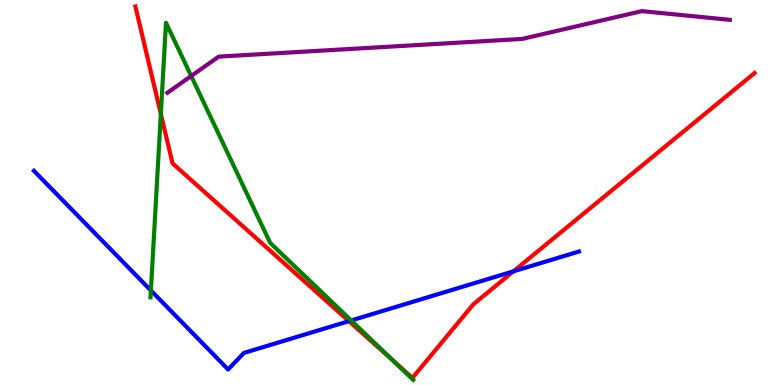[{'lines': ['blue', 'red'], 'intersections': [{'x': 4.5, 'y': 1.66}, {'x': 6.62, 'y': 2.95}]}, {'lines': ['green', 'red'], 'intersections': [{'x': 2.08, 'y': 7.04}, {'x': 5.08, 'y': 0.619}]}, {'lines': ['purple', 'red'], 'intersections': []}, {'lines': ['blue', 'green'], 'intersections': [{'x': 1.95, 'y': 2.46}, {'x': 4.53, 'y': 1.68}]}, {'lines': ['blue', 'purple'], 'intersections': []}, {'lines': ['green', 'purple'], 'intersections': [{'x': 2.47, 'y': 8.03}]}]